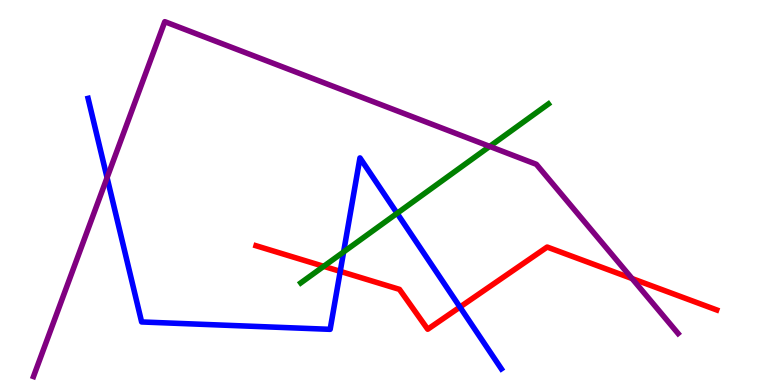[{'lines': ['blue', 'red'], 'intersections': [{'x': 4.39, 'y': 2.95}, {'x': 5.93, 'y': 2.02}]}, {'lines': ['green', 'red'], 'intersections': [{'x': 4.18, 'y': 3.08}]}, {'lines': ['purple', 'red'], 'intersections': [{'x': 8.16, 'y': 2.77}]}, {'lines': ['blue', 'green'], 'intersections': [{'x': 4.43, 'y': 3.46}, {'x': 5.12, 'y': 4.46}]}, {'lines': ['blue', 'purple'], 'intersections': [{'x': 1.38, 'y': 5.39}]}, {'lines': ['green', 'purple'], 'intersections': [{'x': 6.32, 'y': 6.2}]}]